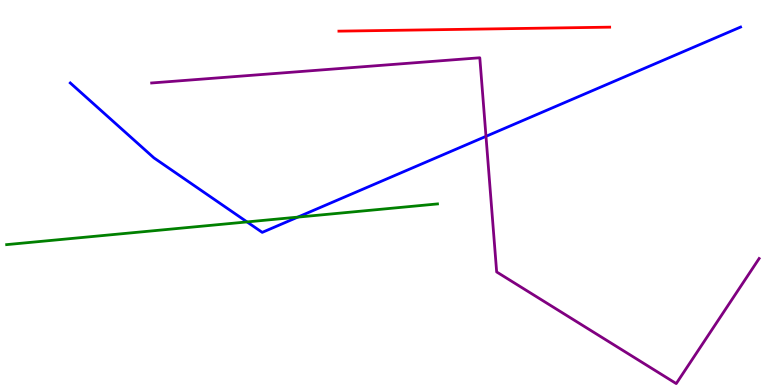[{'lines': ['blue', 'red'], 'intersections': []}, {'lines': ['green', 'red'], 'intersections': []}, {'lines': ['purple', 'red'], 'intersections': []}, {'lines': ['blue', 'green'], 'intersections': [{'x': 3.19, 'y': 4.24}, {'x': 3.84, 'y': 4.36}]}, {'lines': ['blue', 'purple'], 'intersections': [{'x': 6.27, 'y': 6.46}]}, {'lines': ['green', 'purple'], 'intersections': []}]